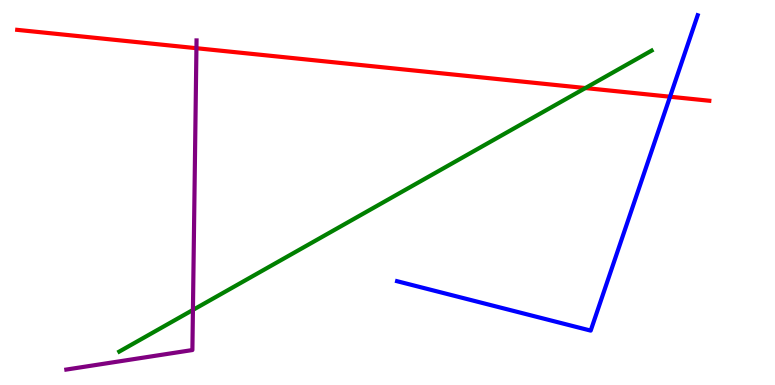[{'lines': ['blue', 'red'], 'intersections': [{'x': 8.65, 'y': 7.49}]}, {'lines': ['green', 'red'], 'intersections': [{'x': 7.55, 'y': 7.71}]}, {'lines': ['purple', 'red'], 'intersections': [{'x': 2.53, 'y': 8.75}]}, {'lines': ['blue', 'green'], 'intersections': []}, {'lines': ['blue', 'purple'], 'intersections': []}, {'lines': ['green', 'purple'], 'intersections': [{'x': 2.49, 'y': 1.95}]}]